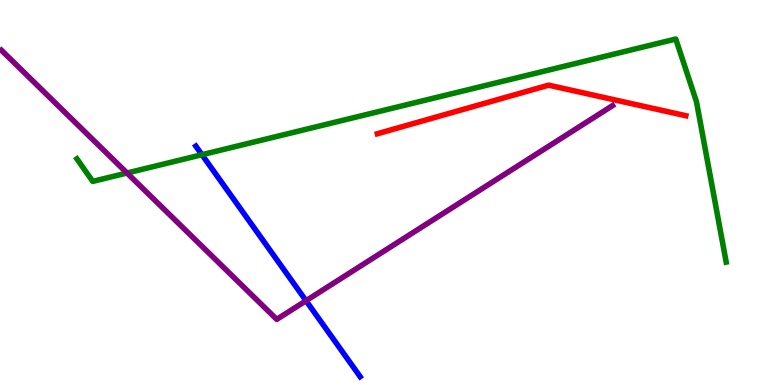[{'lines': ['blue', 'red'], 'intersections': []}, {'lines': ['green', 'red'], 'intersections': []}, {'lines': ['purple', 'red'], 'intersections': []}, {'lines': ['blue', 'green'], 'intersections': [{'x': 2.61, 'y': 5.98}]}, {'lines': ['blue', 'purple'], 'intersections': [{'x': 3.95, 'y': 2.19}]}, {'lines': ['green', 'purple'], 'intersections': [{'x': 1.64, 'y': 5.51}]}]